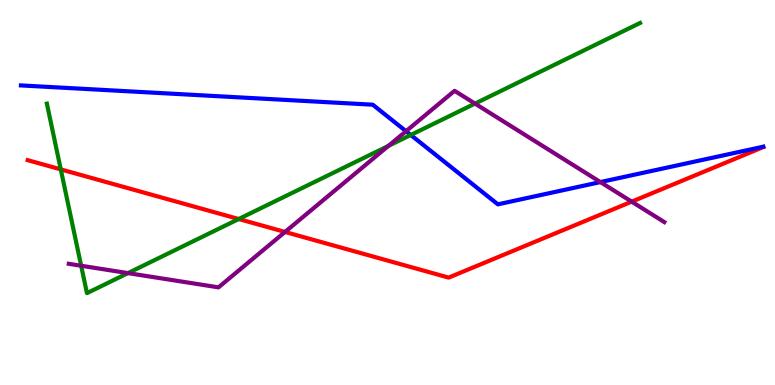[{'lines': ['blue', 'red'], 'intersections': []}, {'lines': ['green', 'red'], 'intersections': [{'x': 0.784, 'y': 5.6}, {'x': 3.08, 'y': 4.31}]}, {'lines': ['purple', 'red'], 'intersections': [{'x': 3.68, 'y': 3.98}, {'x': 8.15, 'y': 4.76}]}, {'lines': ['blue', 'green'], 'intersections': [{'x': 5.3, 'y': 6.49}]}, {'lines': ['blue', 'purple'], 'intersections': [{'x': 5.24, 'y': 6.59}, {'x': 7.75, 'y': 5.27}]}, {'lines': ['green', 'purple'], 'intersections': [{'x': 1.05, 'y': 3.1}, {'x': 1.65, 'y': 2.91}, {'x': 5.01, 'y': 6.21}, {'x': 6.13, 'y': 7.31}]}]